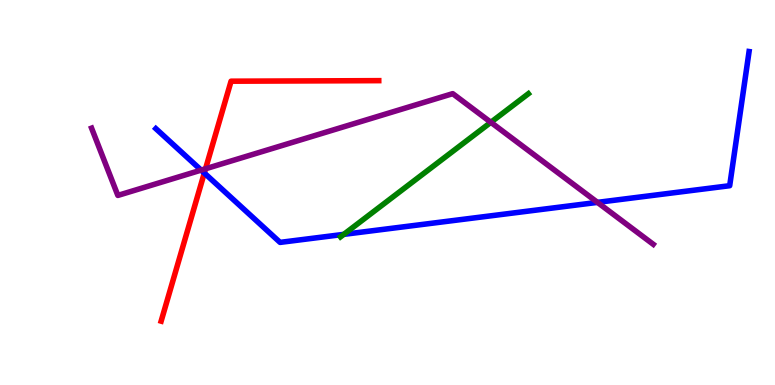[{'lines': ['blue', 'red'], 'intersections': [{'x': 2.64, 'y': 5.51}]}, {'lines': ['green', 'red'], 'intersections': []}, {'lines': ['purple', 'red'], 'intersections': [{'x': 2.65, 'y': 5.62}]}, {'lines': ['blue', 'green'], 'intersections': [{'x': 4.44, 'y': 3.91}]}, {'lines': ['blue', 'purple'], 'intersections': [{'x': 2.6, 'y': 5.58}, {'x': 7.71, 'y': 4.74}]}, {'lines': ['green', 'purple'], 'intersections': [{'x': 6.33, 'y': 6.82}]}]